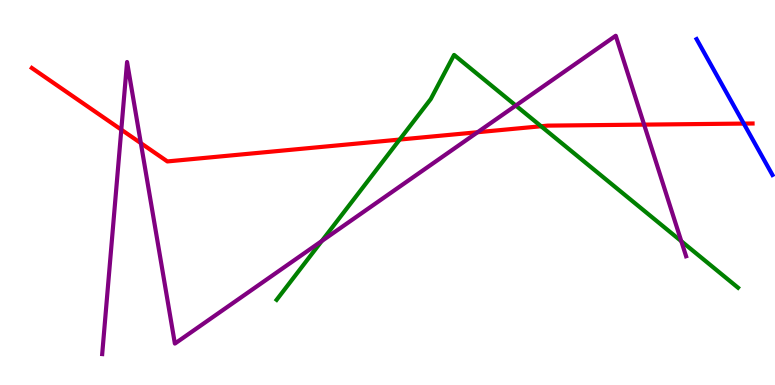[{'lines': ['blue', 'red'], 'intersections': [{'x': 9.6, 'y': 6.79}]}, {'lines': ['green', 'red'], 'intersections': [{'x': 5.16, 'y': 6.38}, {'x': 6.98, 'y': 6.72}]}, {'lines': ['purple', 'red'], 'intersections': [{'x': 1.57, 'y': 6.63}, {'x': 1.82, 'y': 6.28}, {'x': 6.16, 'y': 6.57}, {'x': 8.31, 'y': 6.76}]}, {'lines': ['blue', 'green'], 'intersections': []}, {'lines': ['blue', 'purple'], 'intersections': []}, {'lines': ['green', 'purple'], 'intersections': [{'x': 4.15, 'y': 3.74}, {'x': 6.66, 'y': 7.26}, {'x': 8.79, 'y': 3.74}]}]